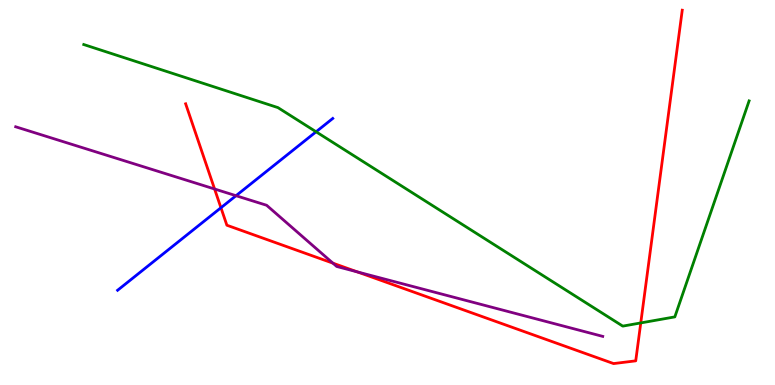[{'lines': ['blue', 'red'], 'intersections': [{'x': 2.85, 'y': 4.6}]}, {'lines': ['green', 'red'], 'intersections': [{'x': 8.27, 'y': 1.61}]}, {'lines': ['purple', 'red'], 'intersections': [{'x': 2.77, 'y': 5.09}, {'x': 4.3, 'y': 3.16}, {'x': 4.61, 'y': 2.94}]}, {'lines': ['blue', 'green'], 'intersections': [{'x': 4.08, 'y': 6.58}]}, {'lines': ['blue', 'purple'], 'intersections': [{'x': 3.05, 'y': 4.92}]}, {'lines': ['green', 'purple'], 'intersections': []}]